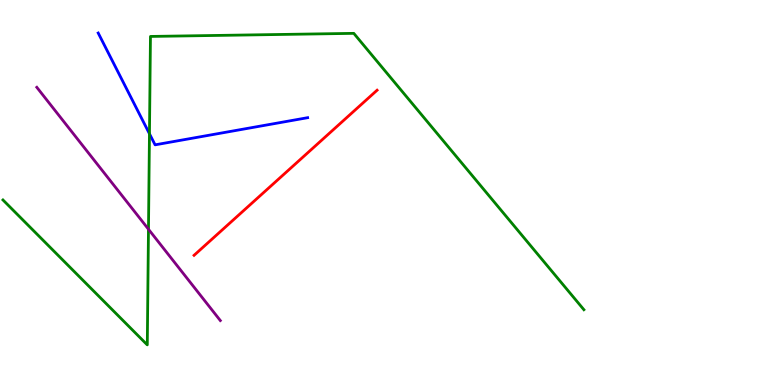[{'lines': ['blue', 'red'], 'intersections': []}, {'lines': ['green', 'red'], 'intersections': []}, {'lines': ['purple', 'red'], 'intersections': []}, {'lines': ['blue', 'green'], 'intersections': [{'x': 1.93, 'y': 6.53}]}, {'lines': ['blue', 'purple'], 'intersections': []}, {'lines': ['green', 'purple'], 'intersections': [{'x': 1.92, 'y': 4.05}]}]